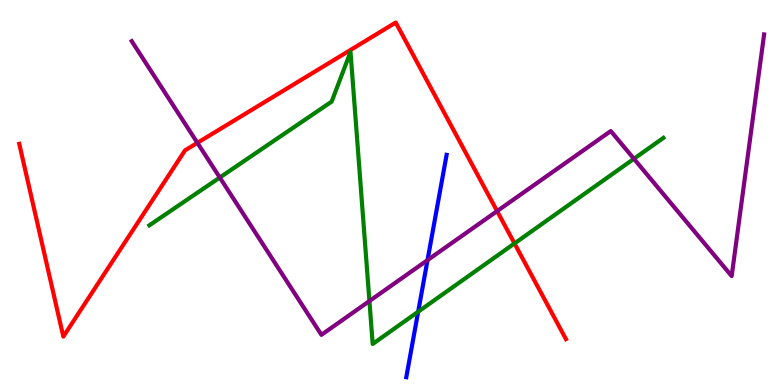[{'lines': ['blue', 'red'], 'intersections': []}, {'lines': ['green', 'red'], 'intersections': [{'x': 6.64, 'y': 3.68}]}, {'lines': ['purple', 'red'], 'intersections': [{'x': 2.55, 'y': 6.29}, {'x': 6.41, 'y': 4.52}]}, {'lines': ['blue', 'green'], 'intersections': [{'x': 5.4, 'y': 1.9}]}, {'lines': ['blue', 'purple'], 'intersections': [{'x': 5.52, 'y': 3.24}]}, {'lines': ['green', 'purple'], 'intersections': [{'x': 2.84, 'y': 5.39}, {'x': 4.77, 'y': 2.18}, {'x': 8.18, 'y': 5.88}]}]